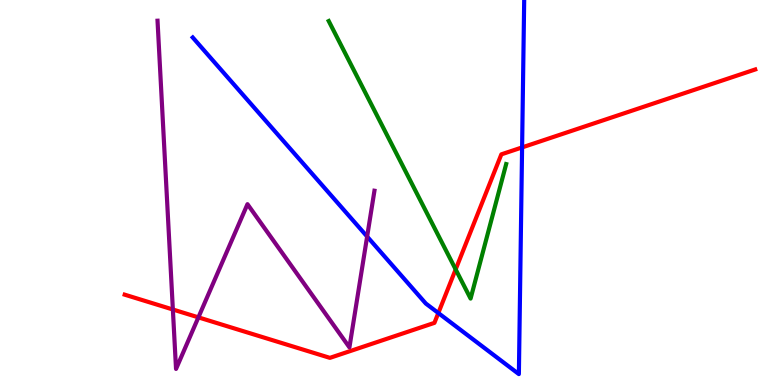[{'lines': ['blue', 'red'], 'intersections': [{'x': 5.66, 'y': 1.87}, {'x': 6.74, 'y': 6.17}]}, {'lines': ['green', 'red'], 'intersections': [{'x': 5.88, 'y': 3.0}]}, {'lines': ['purple', 'red'], 'intersections': [{'x': 2.23, 'y': 1.96}, {'x': 2.56, 'y': 1.76}]}, {'lines': ['blue', 'green'], 'intersections': []}, {'lines': ['blue', 'purple'], 'intersections': [{'x': 4.74, 'y': 3.86}]}, {'lines': ['green', 'purple'], 'intersections': []}]